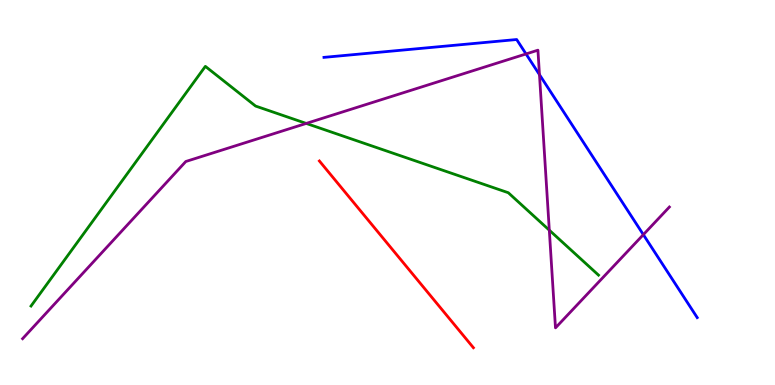[{'lines': ['blue', 'red'], 'intersections': []}, {'lines': ['green', 'red'], 'intersections': []}, {'lines': ['purple', 'red'], 'intersections': []}, {'lines': ['blue', 'green'], 'intersections': []}, {'lines': ['blue', 'purple'], 'intersections': [{'x': 6.79, 'y': 8.6}, {'x': 6.96, 'y': 8.06}, {'x': 8.3, 'y': 3.91}]}, {'lines': ['green', 'purple'], 'intersections': [{'x': 3.95, 'y': 6.79}, {'x': 7.09, 'y': 4.02}]}]